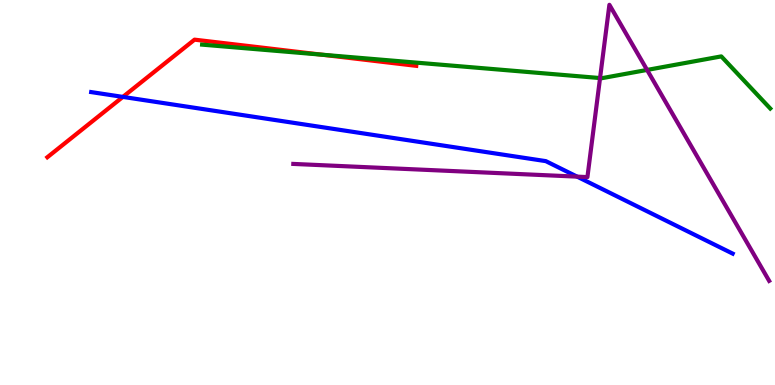[{'lines': ['blue', 'red'], 'intersections': [{'x': 1.59, 'y': 7.48}]}, {'lines': ['green', 'red'], 'intersections': [{'x': 4.15, 'y': 8.58}]}, {'lines': ['purple', 'red'], 'intersections': []}, {'lines': ['blue', 'green'], 'intersections': []}, {'lines': ['blue', 'purple'], 'intersections': [{'x': 7.45, 'y': 5.41}]}, {'lines': ['green', 'purple'], 'intersections': [{'x': 7.74, 'y': 7.97}, {'x': 8.35, 'y': 8.18}]}]